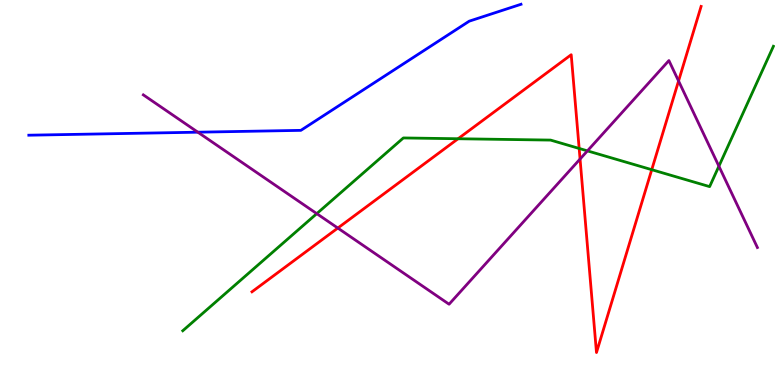[{'lines': ['blue', 'red'], 'intersections': []}, {'lines': ['green', 'red'], 'intersections': [{'x': 5.91, 'y': 6.4}, {'x': 7.47, 'y': 6.14}, {'x': 8.41, 'y': 5.59}]}, {'lines': ['purple', 'red'], 'intersections': [{'x': 4.36, 'y': 4.08}, {'x': 7.48, 'y': 5.87}, {'x': 8.76, 'y': 7.9}]}, {'lines': ['blue', 'green'], 'intersections': []}, {'lines': ['blue', 'purple'], 'intersections': [{'x': 2.55, 'y': 6.57}]}, {'lines': ['green', 'purple'], 'intersections': [{'x': 4.09, 'y': 4.45}, {'x': 7.58, 'y': 6.08}, {'x': 9.28, 'y': 5.68}]}]